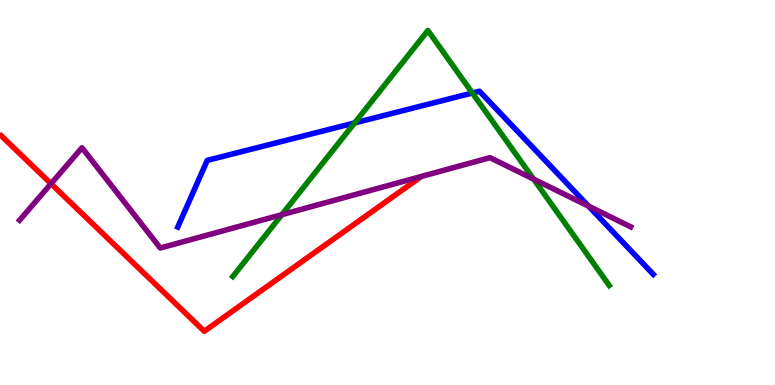[{'lines': ['blue', 'red'], 'intersections': []}, {'lines': ['green', 'red'], 'intersections': []}, {'lines': ['purple', 'red'], 'intersections': [{'x': 0.658, 'y': 5.23}]}, {'lines': ['blue', 'green'], 'intersections': [{'x': 4.58, 'y': 6.81}, {'x': 6.09, 'y': 7.58}]}, {'lines': ['blue', 'purple'], 'intersections': [{'x': 7.59, 'y': 4.65}]}, {'lines': ['green', 'purple'], 'intersections': [{'x': 3.64, 'y': 4.42}, {'x': 6.89, 'y': 5.35}]}]